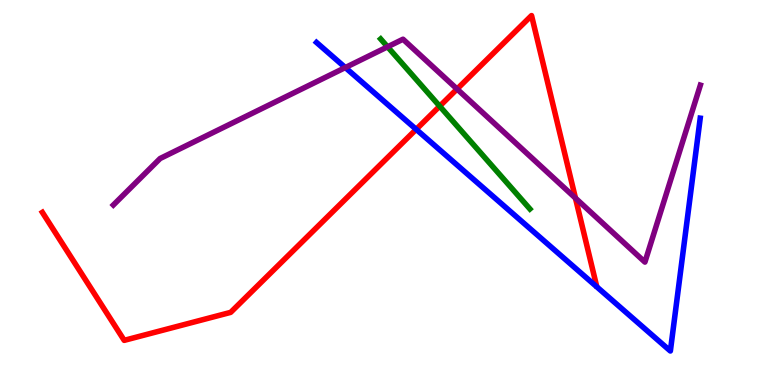[{'lines': ['blue', 'red'], 'intersections': [{'x': 5.37, 'y': 6.64}]}, {'lines': ['green', 'red'], 'intersections': [{'x': 5.67, 'y': 7.24}]}, {'lines': ['purple', 'red'], 'intersections': [{'x': 5.9, 'y': 7.69}, {'x': 7.43, 'y': 4.85}]}, {'lines': ['blue', 'green'], 'intersections': []}, {'lines': ['blue', 'purple'], 'intersections': [{'x': 4.46, 'y': 8.25}]}, {'lines': ['green', 'purple'], 'intersections': [{'x': 5.0, 'y': 8.78}]}]